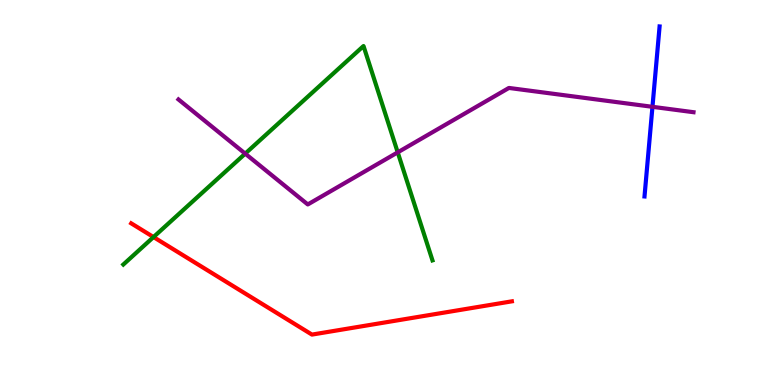[{'lines': ['blue', 'red'], 'intersections': []}, {'lines': ['green', 'red'], 'intersections': [{'x': 1.98, 'y': 3.84}]}, {'lines': ['purple', 'red'], 'intersections': []}, {'lines': ['blue', 'green'], 'intersections': []}, {'lines': ['blue', 'purple'], 'intersections': [{'x': 8.42, 'y': 7.23}]}, {'lines': ['green', 'purple'], 'intersections': [{'x': 3.16, 'y': 6.01}, {'x': 5.13, 'y': 6.04}]}]